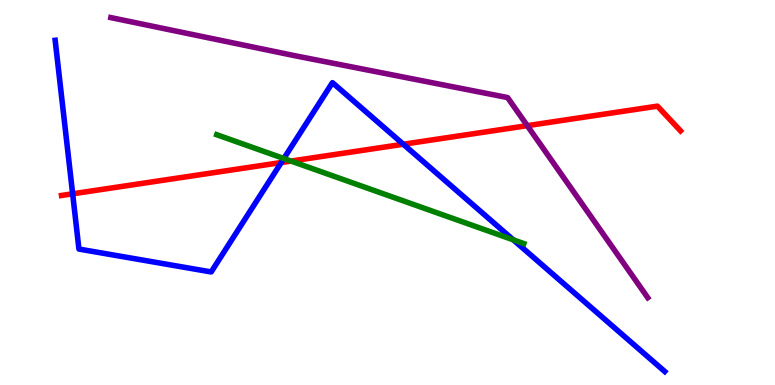[{'lines': ['blue', 'red'], 'intersections': [{'x': 0.937, 'y': 4.97}, {'x': 3.63, 'y': 5.78}, {'x': 5.2, 'y': 6.25}]}, {'lines': ['green', 'red'], 'intersections': [{'x': 3.76, 'y': 5.82}]}, {'lines': ['purple', 'red'], 'intersections': [{'x': 6.8, 'y': 6.74}]}, {'lines': ['blue', 'green'], 'intersections': [{'x': 3.66, 'y': 5.88}, {'x': 6.62, 'y': 3.77}]}, {'lines': ['blue', 'purple'], 'intersections': []}, {'lines': ['green', 'purple'], 'intersections': []}]